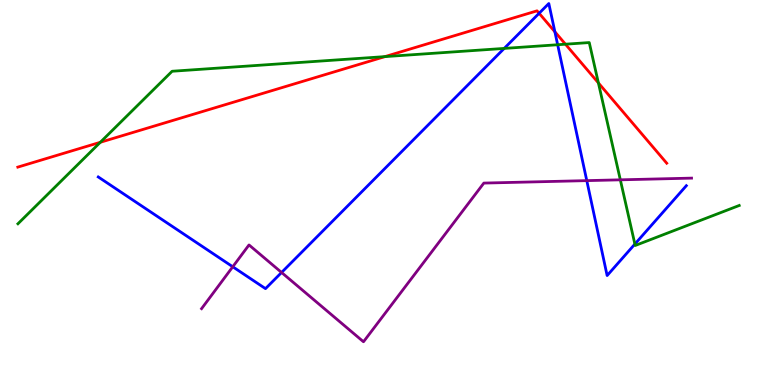[{'lines': ['blue', 'red'], 'intersections': [{'x': 6.96, 'y': 9.66}, {'x': 7.16, 'y': 9.17}]}, {'lines': ['green', 'red'], 'intersections': [{'x': 1.29, 'y': 6.3}, {'x': 4.97, 'y': 8.53}, {'x': 7.3, 'y': 8.85}, {'x': 7.72, 'y': 7.85}]}, {'lines': ['purple', 'red'], 'intersections': []}, {'lines': ['blue', 'green'], 'intersections': [{'x': 6.51, 'y': 8.74}, {'x': 7.2, 'y': 8.84}, {'x': 8.19, 'y': 3.66}]}, {'lines': ['blue', 'purple'], 'intersections': [{'x': 3.0, 'y': 3.07}, {'x': 3.63, 'y': 2.92}, {'x': 7.57, 'y': 5.31}]}, {'lines': ['green', 'purple'], 'intersections': [{'x': 8.0, 'y': 5.33}]}]